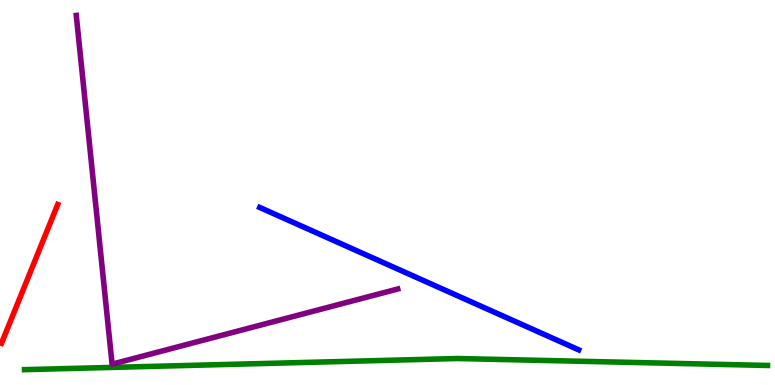[{'lines': ['blue', 'red'], 'intersections': []}, {'lines': ['green', 'red'], 'intersections': []}, {'lines': ['purple', 'red'], 'intersections': []}, {'lines': ['blue', 'green'], 'intersections': []}, {'lines': ['blue', 'purple'], 'intersections': []}, {'lines': ['green', 'purple'], 'intersections': []}]